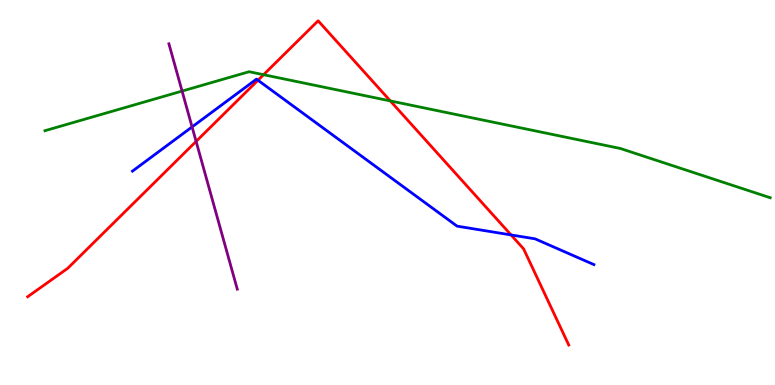[{'lines': ['blue', 'red'], 'intersections': [{'x': 3.33, 'y': 7.92}, {'x': 6.59, 'y': 3.9}]}, {'lines': ['green', 'red'], 'intersections': [{'x': 3.4, 'y': 8.06}, {'x': 5.04, 'y': 7.38}]}, {'lines': ['purple', 'red'], 'intersections': [{'x': 2.53, 'y': 6.33}]}, {'lines': ['blue', 'green'], 'intersections': []}, {'lines': ['blue', 'purple'], 'intersections': [{'x': 2.48, 'y': 6.7}]}, {'lines': ['green', 'purple'], 'intersections': [{'x': 2.35, 'y': 7.63}]}]